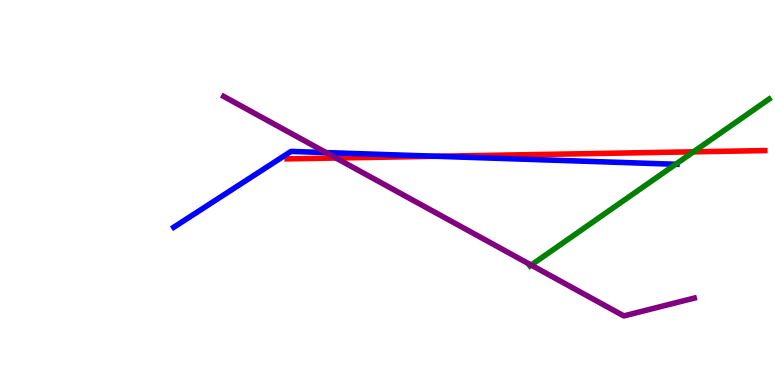[{'lines': ['blue', 'red'], 'intersections': [{'x': 5.63, 'y': 5.94}]}, {'lines': ['green', 'red'], 'intersections': [{'x': 8.95, 'y': 6.06}]}, {'lines': ['purple', 'red'], 'intersections': [{'x': 4.34, 'y': 5.9}]}, {'lines': ['blue', 'green'], 'intersections': [{'x': 8.72, 'y': 5.73}]}, {'lines': ['blue', 'purple'], 'intersections': [{'x': 4.21, 'y': 6.04}]}, {'lines': ['green', 'purple'], 'intersections': [{'x': 6.85, 'y': 3.12}]}]